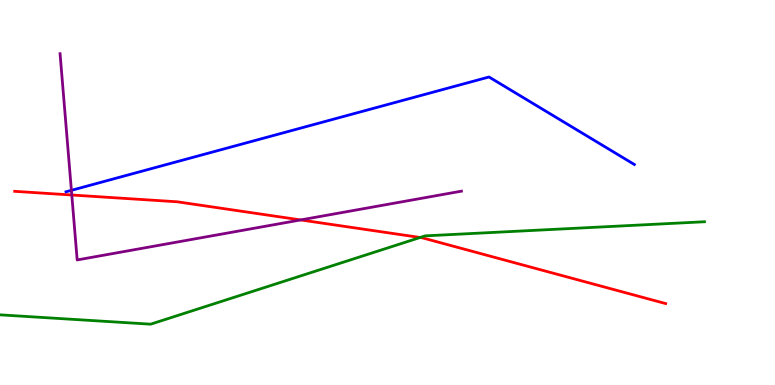[{'lines': ['blue', 'red'], 'intersections': []}, {'lines': ['green', 'red'], 'intersections': [{'x': 5.42, 'y': 3.83}]}, {'lines': ['purple', 'red'], 'intersections': [{'x': 0.926, 'y': 4.93}, {'x': 3.88, 'y': 4.29}]}, {'lines': ['blue', 'green'], 'intersections': []}, {'lines': ['blue', 'purple'], 'intersections': [{'x': 0.921, 'y': 5.06}]}, {'lines': ['green', 'purple'], 'intersections': []}]